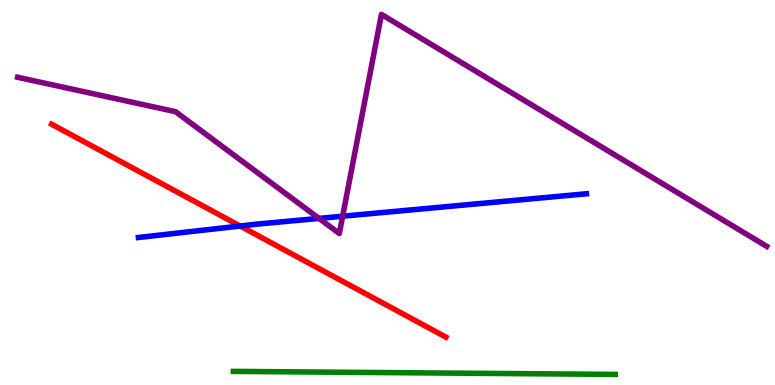[{'lines': ['blue', 'red'], 'intersections': [{'x': 3.1, 'y': 4.13}]}, {'lines': ['green', 'red'], 'intersections': []}, {'lines': ['purple', 'red'], 'intersections': []}, {'lines': ['blue', 'green'], 'intersections': []}, {'lines': ['blue', 'purple'], 'intersections': [{'x': 4.12, 'y': 4.33}, {'x': 4.42, 'y': 4.38}]}, {'lines': ['green', 'purple'], 'intersections': []}]